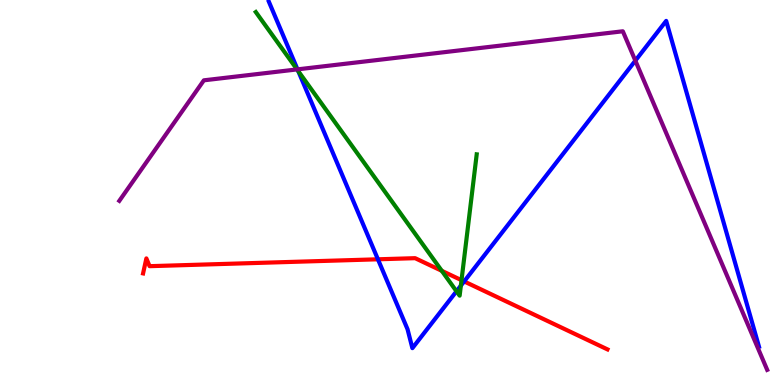[{'lines': ['blue', 'red'], 'intersections': [{'x': 4.88, 'y': 3.26}, {'x': 5.99, 'y': 2.69}]}, {'lines': ['green', 'red'], 'intersections': [{'x': 5.7, 'y': 2.97}, {'x': 5.96, 'y': 2.72}]}, {'lines': ['purple', 'red'], 'intersections': []}, {'lines': ['blue', 'green'], 'intersections': [{'x': 3.85, 'y': 8.15}, {'x': 5.89, 'y': 2.43}, {'x': 5.95, 'y': 2.58}]}, {'lines': ['blue', 'purple'], 'intersections': [{'x': 3.84, 'y': 8.2}, {'x': 8.2, 'y': 8.42}]}, {'lines': ['green', 'purple'], 'intersections': [{'x': 3.83, 'y': 8.2}]}]